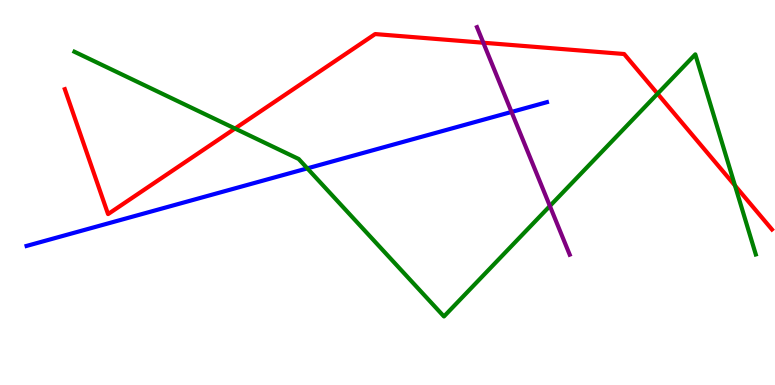[{'lines': ['blue', 'red'], 'intersections': []}, {'lines': ['green', 'red'], 'intersections': [{'x': 3.03, 'y': 6.66}, {'x': 8.48, 'y': 7.57}, {'x': 9.48, 'y': 5.18}]}, {'lines': ['purple', 'red'], 'intersections': [{'x': 6.24, 'y': 8.89}]}, {'lines': ['blue', 'green'], 'intersections': [{'x': 3.97, 'y': 5.63}]}, {'lines': ['blue', 'purple'], 'intersections': [{'x': 6.6, 'y': 7.09}]}, {'lines': ['green', 'purple'], 'intersections': [{'x': 7.1, 'y': 4.65}]}]